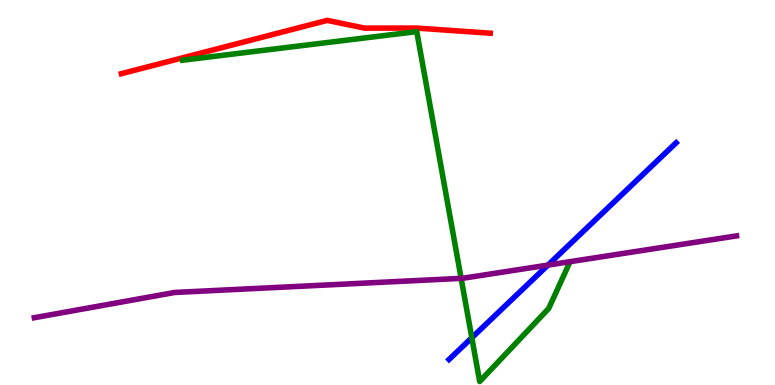[{'lines': ['blue', 'red'], 'intersections': []}, {'lines': ['green', 'red'], 'intersections': []}, {'lines': ['purple', 'red'], 'intersections': []}, {'lines': ['blue', 'green'], 'intersections': [{'x': 6.09, 'y': 1.23}]}, {'lines': ['blue', 'purple'], 'intersections': [{'x': 7.07, 'y': 3.11}]}, {'lines': ['green', 'purple'], 'intersections': [{'x': 5.95, 'y': 2.77}]}]